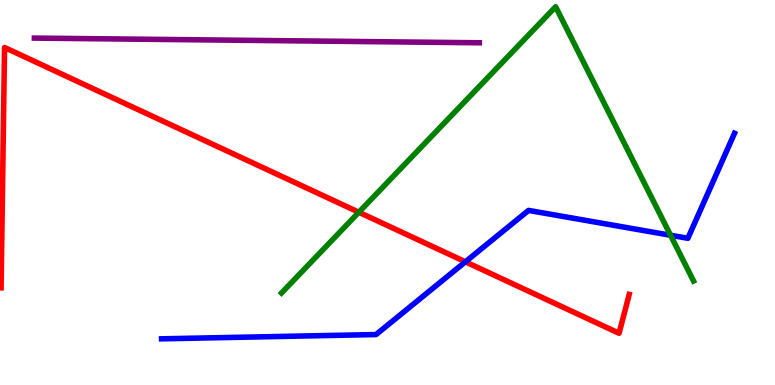[{'lines': ['blue', 'red'], 'intersections': [{'x': 6.01, 'y': 3.2}]}, {'lines': ['green', 'red'], 'intersections': [{'x': 4.63, 'y': 4.49}]}, {'lines': ['purple', 'red'], 'intersections': []}, {'lines': ['blue', 'green'], 'intersections': [{'x': 8.65, 'y': 3.89}]}, {'lines': ['blue', 'purple'], 'intersections': []}, {'lines': ['green', 'purple'], 'intersections': []}]